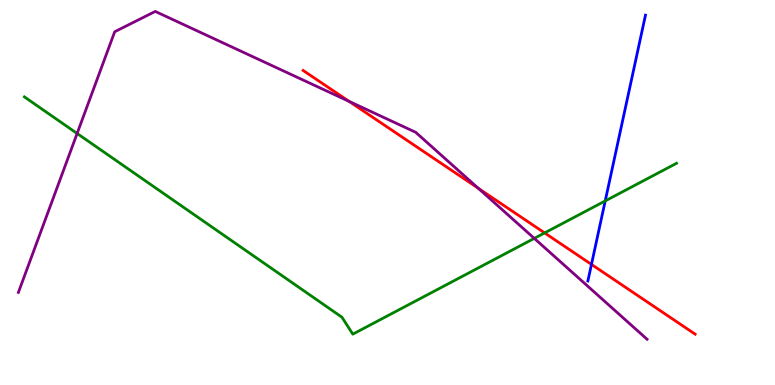[{'lines': ['blue', 'red'], 'intersections': [{'x': 7.63, 'y': 3.13}]}, {'lines': ['green', 'red'], 'intersections': [{'x': 7.03, 'y': 3.95}]}, {'lines': ['purple', 'red'], 'intersections': [{'x': 4.5, 'y': 7.37}, {'x': 6.17, 'y': 5.11}]}, {'lines': ['blue', 'green'], 'intersections': [{'x': 7.81, 'y': 4.78}]}, {'lines': ['blue', 'purple'], 'intersections': []}, {'lines': ['green', 'purple'], 'intersections': [{'x': 0.995, 'y': 6.53}, {'x': 6.89, 'y': 3.81}]}]